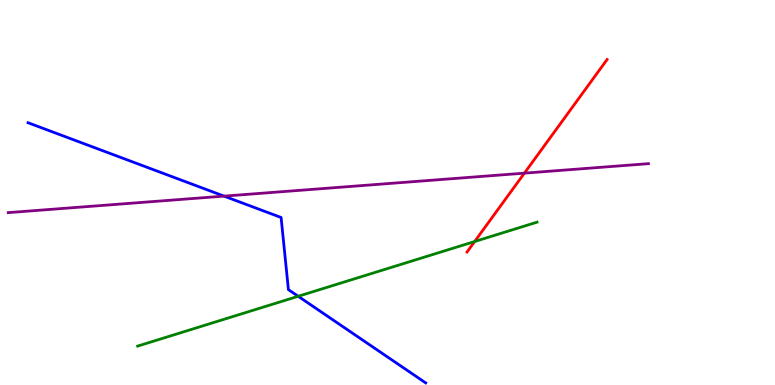[{'lines': ['blue', 'red'], 'intersections': []}, {'lines': ['green', 'red'], 'intersections': [{'x': 6.12, 'y': 3.73}]}, {'lines': ['purple', 'red'], 'intersections': [{'x': 6.77, 'y': 5.5}]}, {'lines': ['blue', 'green'], 'intersections': [{'x': 3.85, 'y': 2.3}]}, {'lines': ['blue', 'purple'], 'intersections': [{'x': 2.89, 'y': 4.91}]}, {'lines': ['green', 'purple'], 'intersections': []}]